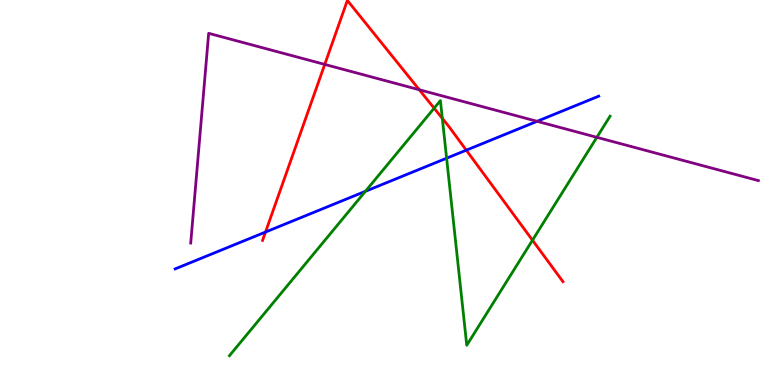[{'lines': ['blue', 'red'], 'intersections': [{'x': 3.43, 'y': 3.97}, {'x': 6.02, 'y': 6.1}]}, {'lines': ['green', 'red'], 'intersections': [{'x': 5.6, 'y': 7.19}, {'x': 5.71, 'y': 6.93}, {'x': 6.87, 'y': 3.76}]}, {'lines': ['purple', 'red'], 'intersections': [{'x': 4.19, 'y': 8.33}, {'x': 5.41, 'y': 7.67}]}, {'lines': ['blue', 'green'], 'intersections': [{'x': 4.71, 'y': 5.03}, {'x': 5.76, 'y': 5.89}]}, {'lines': ['blue', 'purple'], 'intersections': [{'x': 6.93, 'y': 6.85}]}, {'lines': ['green', 'purple'], 'intersections': [{'x': 7.7, 'y': 6.43}]}]